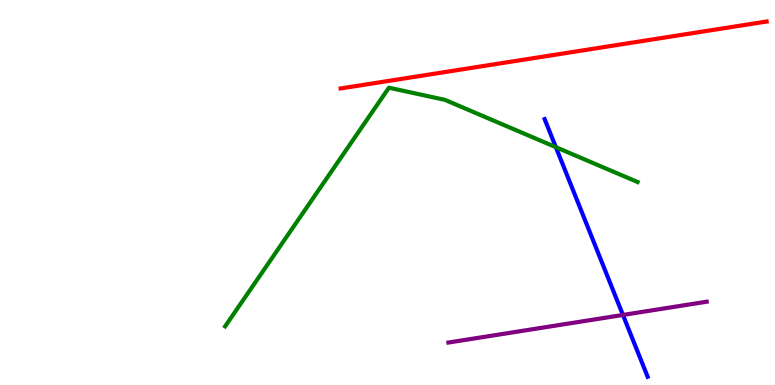[{'lines': ['blue', 'red'], 'intersections': []}, {'lines': ['green', 'red'], 'intersections': []}, {'lines': ['purple', 'red'], 'intersections': []}, {'lines': ['blue', 'green'], 'intersections': [{'x': 7.17, 'y': 6.18}]}, {'lines': ['blue', 'purple'], 'intersections': [{'x': 8.04, 'y': 1.82}]}, {'lines': ['green', 'purple'], 'intersections': []}]